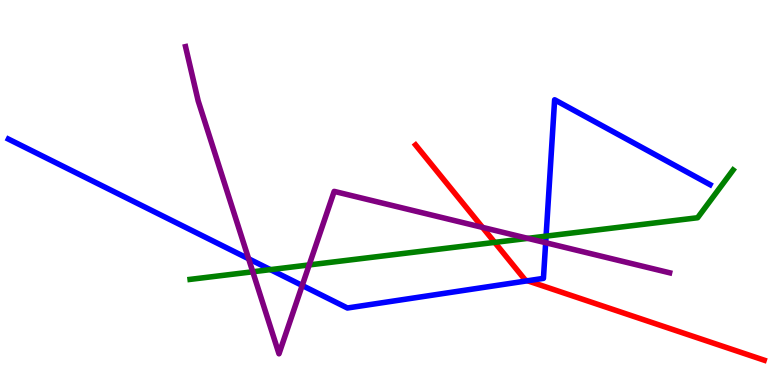[{'lines': ['blue', 'red'], 'intersections': [{'x': 6.81, 'y': 2.71}]}, {'lines': ['green', 'red'], 'intersections': [{'x': 6.38, 'y': 3.7}]}, {'lines': ['purple', 'red'], 'intersections': [{'x': 6.23, 'y': 4.09}]}, {'lines': ['blue', 'green'], 'intersections': [{'x': 3.49, 'y': 3.0}, {'x': 7.05, 'y': 3.87}]}, {'lines': ['blue', 'purple'], 'intersections': [{'x': 3.21, 'y': 3.28}, {'x': 3.9, 'y': 2.58}, {'x': 7.04, 'y': 3.7}]}, {'lines': ['green', 'purple'], 'intersections': [{'x': 3.26, 'y': 2.94}, {'x': 3.99, 'y': 3.12}, {'x': 6.81, 'y': 3.81}]}]